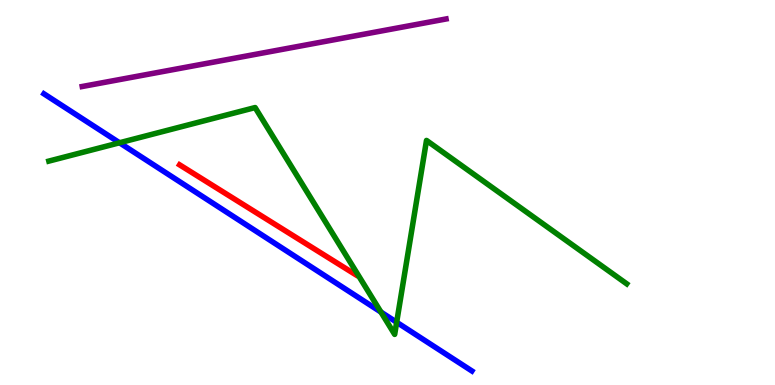[{'lines': ['blue', 'red'], 'intersections': []}, {'lines': ['green', 'red'], 'intersections': []}, {'lines': ['purple', 'red'], 'intersections': []}, {'lines': ['blue', 'green'], 'intersections': [{'x': 1.54, 'y': 6.29}, {'x': 4.92, 'y': 1.89}, {'x': 5.12, 'y': 1.63}]}, {'lines': ['blue', 'purple'], 'intersections': []}, {'lines': ['green', 'purple'], 'intersections': []}]